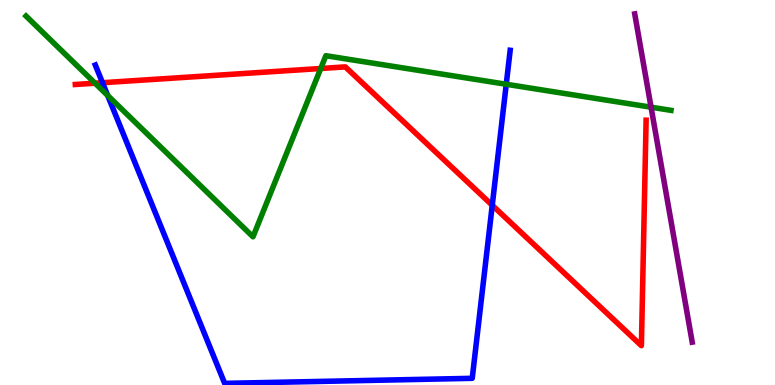[{'lines': ['blue', 'red'], 'intersections': [{'x': 1.32, 'y': 7.85}, {'x': 6.35, 'y': 4.67}]}, {'lines': ['green', 'red'], 'intersections': [{'x': 1.23, 'y': 7.84}, {'x': 4.14, 'y': 8.22}]}, {'lines': ['purple', 'red'], 'intersections': []}, {'lines': ['blue', 'green'], 'intersections': [{'x': 1.39, 'y': 7.52}, {'x': 6.53, 'y': 7.81}]}, {'lines': ['blue', 'purple'], 'intersections': []}, {'lines': ['green', 'purple'], 'intersections': [{'x': 8.4, 'y': 7.22}]}]